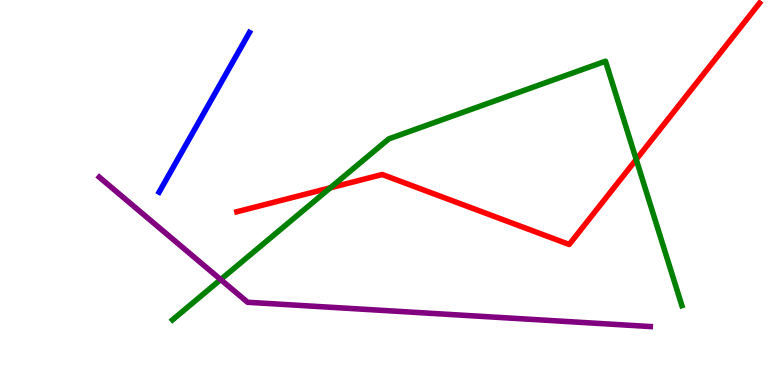[{'lines': ['blue', 'red'], 'intersections': []}, {'lines': ['green', 'red'], 'intersections': [{'x': 4.26, 'y': 5.12}, {'x': 8.21, 'y': 5.86}]}, {'lines': ['purple', 'red'], 'intersections': []}, {'lines': ['blue', 'green'], 'intersections': []}, {'lines': ['blue', 'purple'], 'intersections': []}, {'lines': ['green', 'purple'], 'intersections': [{'x': 2.85, 'y': 2.74}]}]